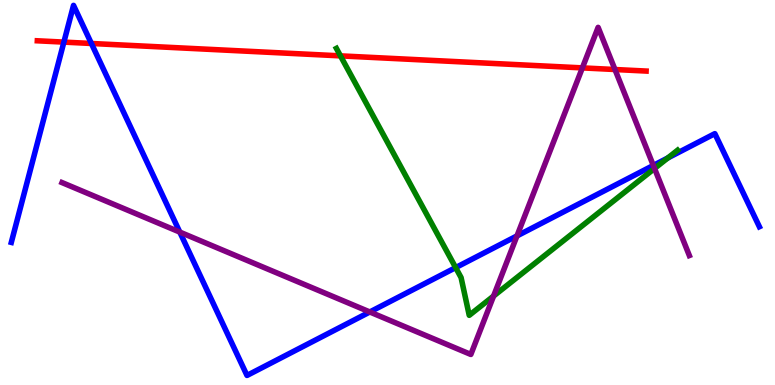[{'lines': ['blue', 'red'], 'intersections': [{'x': 0.824, 'y': 8.91}, {'x': 1.18, 'y': 8.87}]}, {'lines': ['green', 'red'], 'intersections': [{'x': 4.39, 'y': 8.55}]}, {'lines': ['purple', 'red'], 'intersections': [{'x': 7.51, 'y': 8.24}, {'x': 7.94, 'y': 8.19}]}, {'lines': ['blue', 'green'], 'intersections': [{'x': 5.88, 'y': 3.05}, {'x': 8.62, 'y': 5.9}]}, {'lines': ['blue', 'purple'], 'intersections': [{'x': 2.32, 'y': 3.97}, {'x': 4.77, 'y': 1.9}, {'x': 6.67, 'y': 3.87}, {'x': 8.43, 'y': 5.7}]}, {'lines': ['green', 'purple'], 'intersections': [{'x': 6.37, 'y': 2.31}, {'x': 8.45, 'y': 5.62}]}]